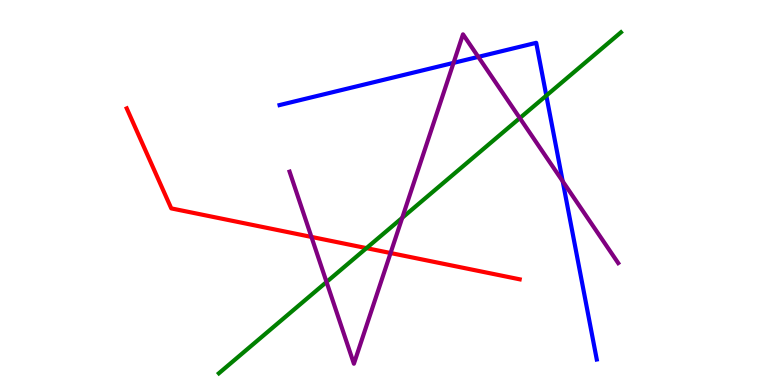[{'lines': ['blue', 'red'], 'intersections': []}, {'lines': ['green', 'red'], 'intersections': [{'x': 4.73, 'y': 3.56}]}, {'lines': ['purple', 'red'], 'intersections': [{'x': 4.02, 'y': 3.85}, {'x': 5.04, 'y': 3.43}]}, {'lines': ['blue', 'green'], 'intersections': [{'x': 7.05, 'y': 7.52}]}, {'lines': ['blue', 'purple'], 'intersections': [{'x': 5.85, 'y': 8.37}, {'x': 6.17, 'y': 8.52}, {'x': 7.26, 'y': 5.29}]}, {'lines': ['green', 'purple'], 'intersections': [{'x': 4.21, 'y': 2.68}, {'x': 5.19, 'y': 4.34}, {'x': 6.71, 'y': 6.93}]}]